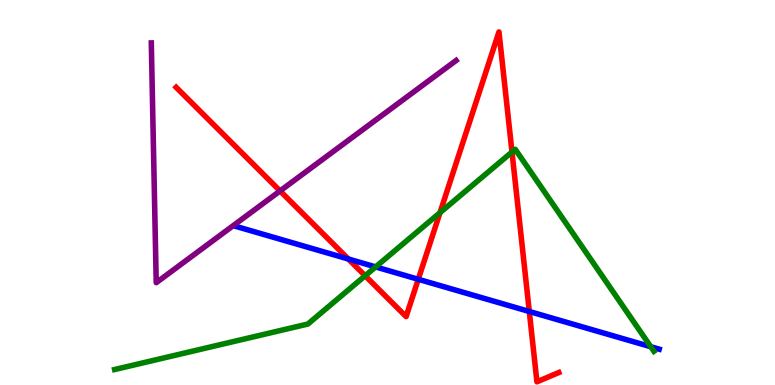[{'lines': ['blue', 'red'], 'intersections': [{'x': 4.49, 'y': 3.27}, {'x': 5.4, 'y': 2.75}, {'x': 6.83, 'y': 1.91}]}, {'lines': ['green', 'red'], 'intersections': [{'x': 4.71, 'y': 2.84}, {'x': 5.68, 'y': 4.48}, {'x': 6.61, 'y': 6.05}]}, {'lines': ['purple', 'red'], 'intersections': [{'x': 3.61, 'y': 5.04}]}, {'lines': ['blue', 'green'], 'intersections': [{'x': 4.85, 'y': 3.07}, {'x': 8.4, 'y': 0.994}]}, {'lines': ['blue', 'purple'], 'intersections': []}, {'lines': ['green', 'purple'], 'intersections': []}]